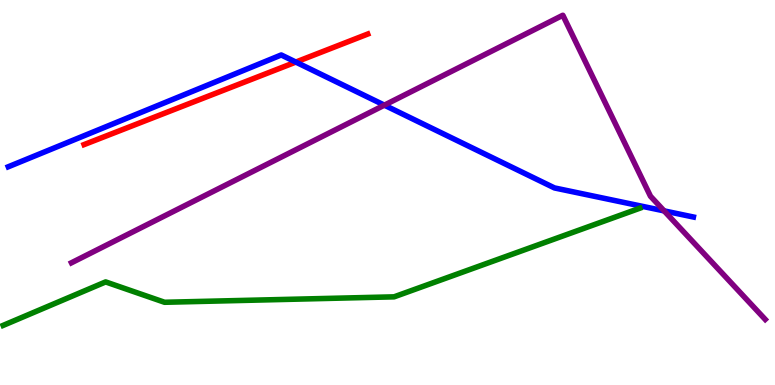[{'lines': ['blue', 'red'], 'intersections': [{'x': 3.82, 'y': 8.39}]}, {'lines': ['green', 'red'], 'intersections': []}, {'lines': ['purple', 'red'], 'intersections': []}, {'lines': ['blue', 'green'], 'intersections': []}, {'lines': ['blue', 'purple'], 'intersections': [{'x': 4.96, 'y': 7.27}, {'x': 8.57, 'y': 4.52}]}, {'lines': ['green', 'purple'], 'intersections': []}]